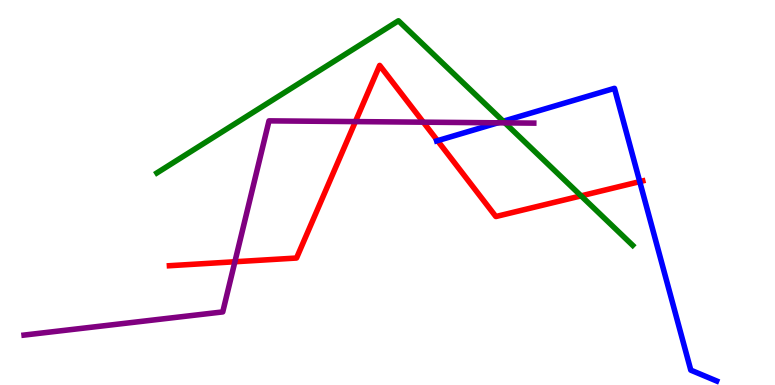[{'lines': ['blue', 'red'], 'intersections': [{'x': 5.65, 'y': 6.35}, {'x': 8.25, 'y': 5.28}]}, {'lines': ['green', 'red'], 'intersections': [{'x': 7.5, 'y': 4.91}]}, {'lines': ['purple', 'red'], 'intersections': [{'x': 3.03, 'y': 3.2}, {'x': 4.59, 'y': 6.84}, {'x': 5.46, 'y': 6.83}]}, {'lines': ['blue', 'green'], 'intersections': [{'x': 6.49, 'y': 6.85}]}, {'lines': ['blue', 'purple'], 'intersections': [{'x': 6.42, 'y': 6.81}]}, {'lines': ['green', 'purple'], 'intersections': [{'x': 6.52, 'y': 6.81}]}]